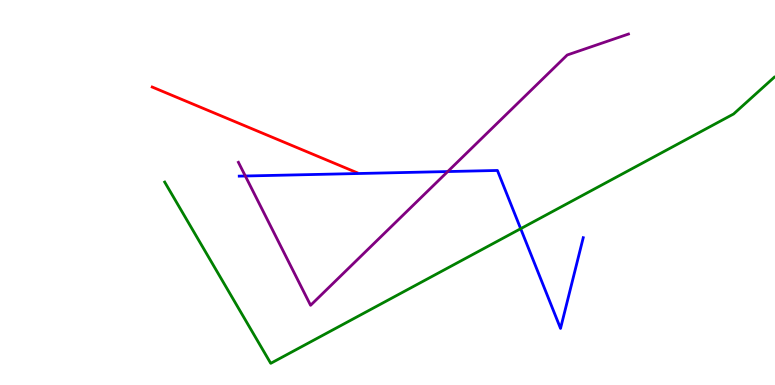[{'lines': ['blue', 'red'], 'intersections': []}, {'lines': ['green', 'red'], 'intersections': []}, {'lines': ['purple', 'red'], 'intersections': []}, {'lines': ['blue', 'green'], 'intersections': [{'x': 6.72, 'y': 4.06}]}, {'lines': ['blue', 'purple'], 'intersections': [{'x': 3.17, 'y': 5.43}, {'x': 5.78, 'y': 5.54}]}, {'lines': ['green', 'purple'], 'intersections': []}]